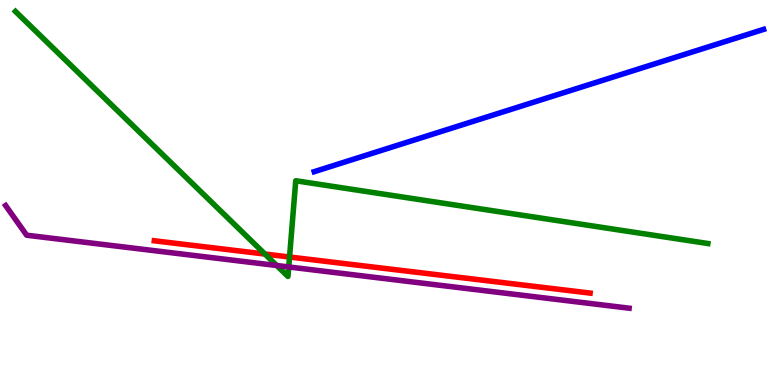[{'lines': ['blue', 'red'], 'intersections': []}, {'lines': ['green', 'red'], 'intersections': [{'x': 3.42, 'y': 3.4}, {'x': 3.74, 'y': 3.32}]}, {'lines': ['purple', 'red'], 'intersections': []}, {'lines': ['blue', 'green'], 'intersections': []}, {'lines': ['blue', 'purple'], 'intersections': []}, {'lines': ['green', 'purple'], 'intersections': [{'x': 3.57, 'y': 3.1}, {'x': 3.73, 'y': 3.07}]}]